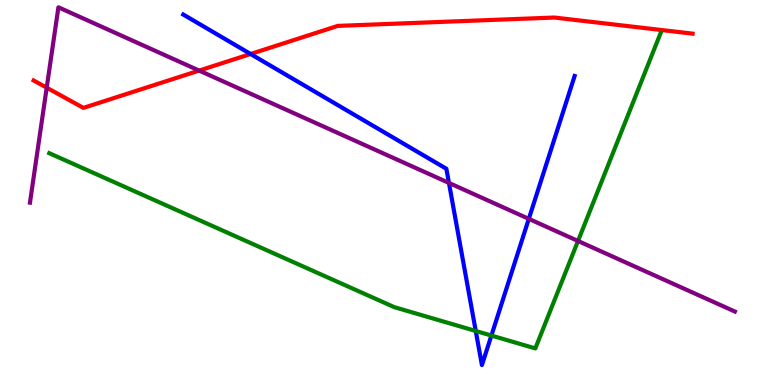[{'lines': ['blue', 'red'], 'intersections': [{'x': 3.23, 'y': 8.6}]}, {'lines': ['green', 'red'], 'intersections': []}, {'lines': ['purple', 'red'], 'intersections': [{'x': 0.603, 'y': 7.72}, {'x': 2.57, 'y': 8.17}]}, {'lines': ['blue', 'green'], 'intersections': [{'x': 6.14, 'y': 1.4}, {'x': 6.34, 'y': 1.28}]}, {'lines': ['blue', 'purple'], 'intersections': [{'x': 5.79, 'y': 5.25}, {'x': 6.82, 'y': 4.32}]}, {'lines': ['green', 'purple'], 'intersections': [{'x': 7.46, 'y': 3.74}]}]